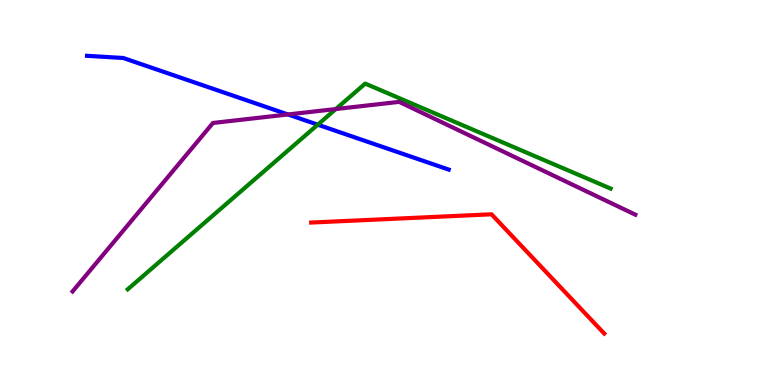[{'lines': ['blue', 'red'], 'intersections': []}, {'lines': ['green', 'red'], 'intersections': []}, {'lines': ['purple', 'red'], 'intersections': []}, {'lines': ['blue', 'green'], 'intersections': [{'x': 4.1, 'y': 6.76}]}, {'lines': ['blue', 'purple'], 'intersections': [{'x': 3.72, 'y': 7.03}]}, {'lines': ['green', 'purple'], 'intersections': [{'x': 4.33, 'y': 7.17}]}]